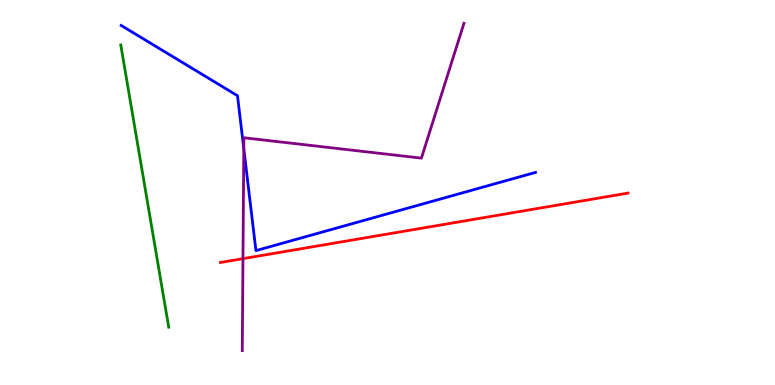[{'lines': ['blue', 'red'], 'intersections': []}, {'lines': ['green', 'red'], 'intersections': []}, {'lines': ['purple', 'red'], 'intersections': [{'x': 3.14, 'y': 3.28}]}, {'lines': ['blue', 'green'], 'intersections': []}, {'lines': ['blue', 'purple'], 'intersections': [{'x': 3.15, 'y': 6.14}]}, {'lines': ['green', 'purple'], 'intersections': []}]